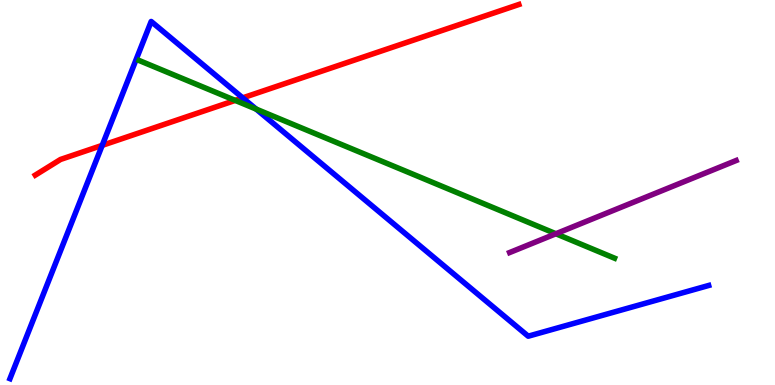[{'lines': ['blue', 'red'], 'intersections': [{'x': 1.32, 'y': 6.22}, {'x': 3.13, 'y': 7.46}]}, {'lines': ['green', 'red'], 'intersections': [{'x': 3.03, 'y': 7.39}]}, {'lines': ['purple', 'red'], 'intersections': []}, {'lines': ['blue', 'green'], 'intersections': [{'x': 3.3, 'y': 7.17}]}, {'lines': ['blue', 'purple'], 'intersections': []}, {'lines': ['green', 'purple'], 'intersections': [{'x': 7.17, 'y': 3.93}]}]